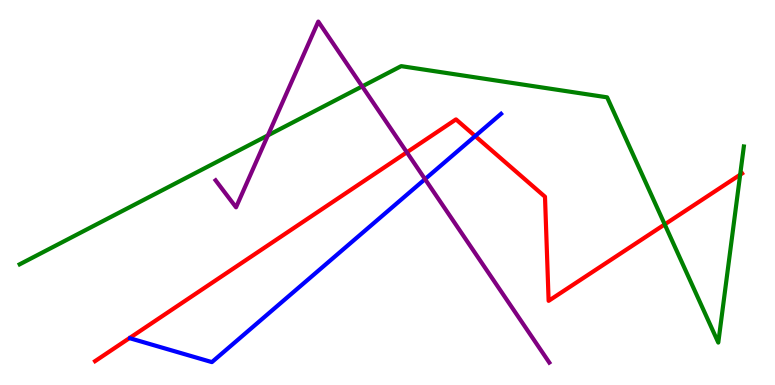[{'lines': ['blue', 'red'], 'intersections': [{'x': 6.13, 'y': 6.47}]}, {'lines': ['green', 'red'], 'intersections': [{'x': 8.58, 'y': 4.17}, {'x': 9.55, 'y': 5.46}]}, {'lines': ['purple', 'red'], 'intersections': [{'x': 5.25, 'y': 6.04}]}, {'lines': ['blue', 'green'], 'intersections': []}, {'lines': ['blue', 'purple'], 'intersections': [{'x': 5.48, 'y': 5.35}]}, {'lines': ['green', 'purple'], 'intersections': [{'x': 3.46, 'y': 6.48}, {'x': 4.67, 'y': 7.76}]}]